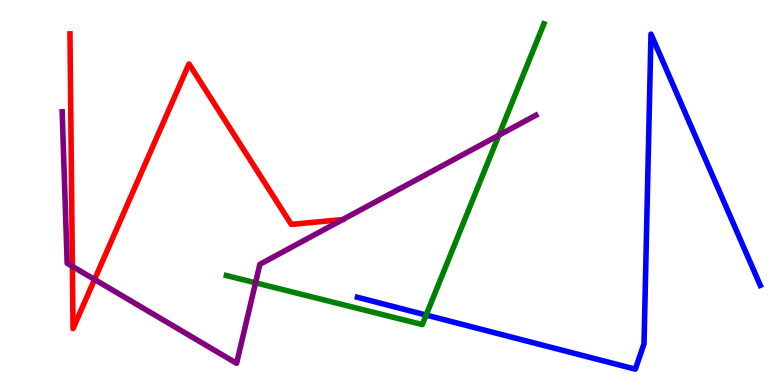[{'lines': ['blue', 'red'], 'intersections': []}, {'lines': ['green', 'red'], 'intersections': []}, {'lines': ['purple', 'red'], 'intersections': [{'x': 0.934, 'y': 3.08}, {'x': 1.22, 'y': 2.74}]}, {'lines': ['blue', 'green'], 'intersections': [{'x': 5.5, 'y': 1.82}]}, {'lines': ['blue', 'purple'], 'intersections': []}, {'lines': ['green', 'purple'], 'intersections': [{'x': 3.3, 'y': 2.65}, {'x': 6.44, 'y': 6.49}]}]